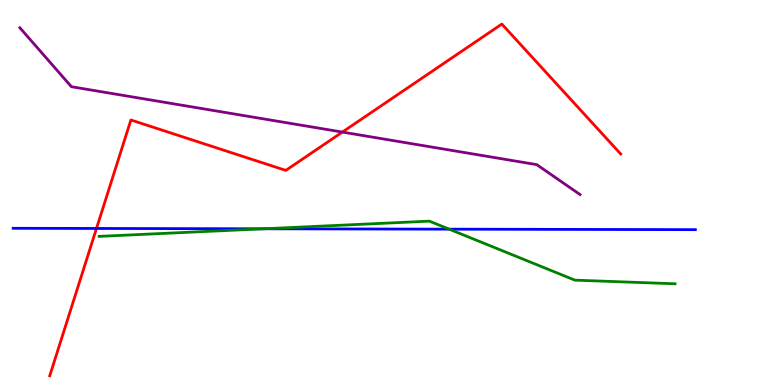[{'lines': ['blue', 'red'], 'intersections': [{'x': 1.24, 'y': 4.07}]}, {'lines': ['green', 'red'], 'intersections': []}, {'lines': ['purple', 'red'], 'intersections': [{'x': 4.42, 'y': 6.57}]}, {'lines': ['blue', 'green'], 'intersections': [{'x': 3.4, 'y': 4.06}, {'x': 5.8, 'y': 4.05}]}, {'lines': ['blue', 'purple'], 'intersections': []}, {'lines': ['green', 'purple'], 'intersections': []}]